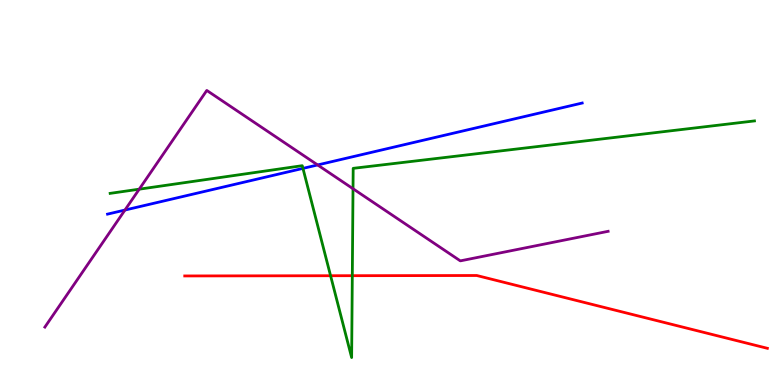[{'lines': ['blue', 'red'], 'intersections': []}, {'lines': ['green', 'red'], 'intersections': [{'x': 4.27, 'y': 2.84}, {'x': 4.55, 'y': 2.84}]}, {'lines': ['purple', 'red'], 'intersections': []}, {'lines': ['blue', 'green'], 'intersections': [{'x': 3.91, 'y': 5.63}]}, {'lines': ['blue', 'purple'], 'intersections': [{'x': 1.61, 'y': 4.54}, {'x': 4.1, 'y': 5.72}]}, {'lines': ['green', 'purple'], 'intersections': [{'x': 1.8, 'y': 5.09}, {'x': 4.56, 'y': 5.1}]}]